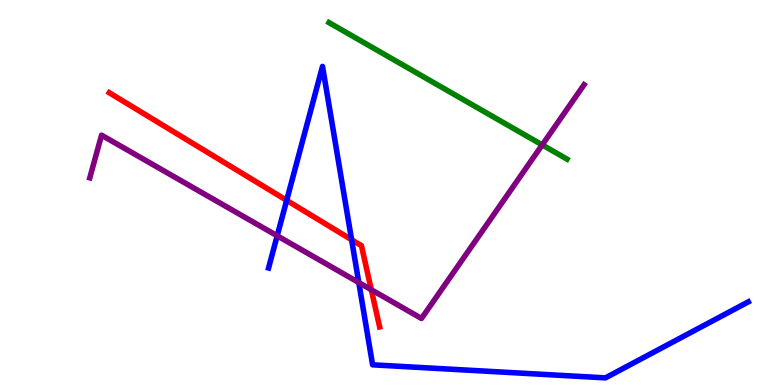[{'lines': ['blue', 'red'], 'intersections': [{'x': 3.7, 'y': 4.8}, {'x': 4.54, 'y': 3.77}]}, {'lines': ['green', 'red'], 'intersections': []}, {'lines': ['purple', 'red'], 'intersections': [{'x': 4.79, 'y': 2.48}]}, {'lines': ['blue', 'green'], 'intersections': []}, {'lines': ['blue', 'purple'], 'intersections': [{'x': 3.58, 'y': 3.88}, {'x': 4.63, 'y': 2.66}]}, {'lines': ['green', 'purple'], 'intersections': [{'x': 7.0, 'y': 6.24}]}]